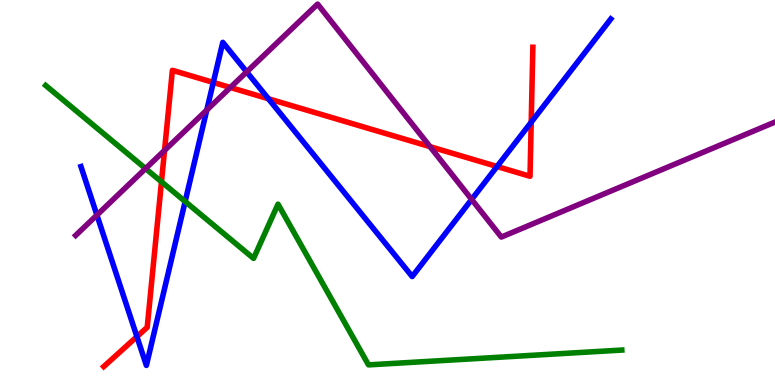[{'lines': ['blue', 'red'], 'intersections': [{'x': 1.77, 'y': 1.26}, {'x': 2.75, 'y': 7.86}, {'x': 3.46, 'y': 7.43}, {'x': 6.41, 'y': 5.68}, {'x': 6.85, 'y': 6.83}]}, {'lines': ['green', 'red'], 'intersections': [{'x': 2.08, 'y': 5.28}]}, {'lines': ['purple', 'red'], 'intersections': [{'x': 2.12, 'y': 6.09}, {'x': 2.97, 'y': 7.73}, {'x': 5.55, 'y': 6.19}]}, {'lines': ['blue', 'green'], 'intersections': [{'x': 2.39, 'y': 4.77}]}, {'lines': ['blue', 'purple'], 'intersections': [{'x': 1.25, 'y': 4.41}, {'x': 2.67, 'y': 7.14}, {'x': 3.18, 'y': 8.13}, {'x': 6.09, 'y': 4.82}]}, {'lines': ['green', 'purple'], 'intersections': [{'x': 1.88, 'y': 5.62}]}]